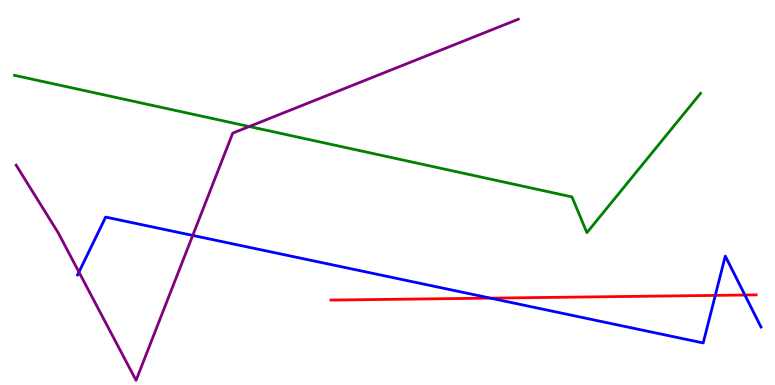[{'lines': ['blue', 'red'], 'intersections': [{'x': 6.33, 'y': 2.26}, {'x': 9.23, 'y': 2.33}, {'x': 9.61, 'y': 2.34}]}, {'lines': ['green', 'red'], 'intersections': []}, {'lines': ['purple', 'red'], 'intersections': []}, {'lines': ['blue', 'green'], 'intersections': []}, {'lines': ['blue', 'purple'], 'intersections': [{'x': 1.02, 'y': 2.93}, {'x': 2.49, 'y': 3.89}]}, {'lines': ['green', 'purple'], 'intersections': [{'x': 3.22, 'y': 6.71}]}]